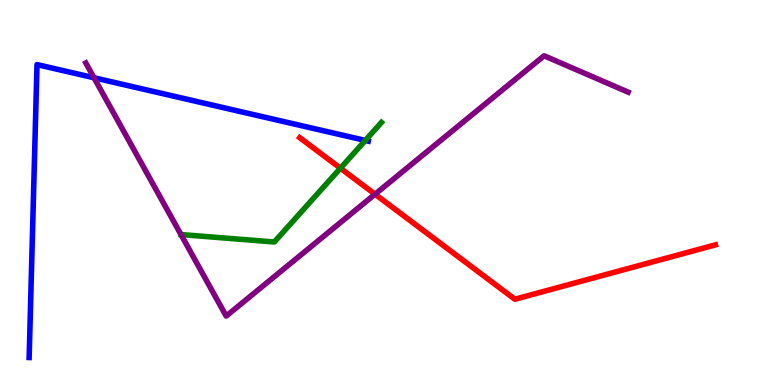[{'lines': ['blue', 'red'], 'intersections': []}, {'lines': ['green', 'red'], 'intersections': [{'x': 4.39, 'y': 5.63}]}, {'lines': ['purple', 'red'], 'intersections': [{'x': 4.84, 'y': 4.96}]}, {'lines': ['blue', 'green'], 'intersections': [{'x': 4.71, 'y': 6.35}]}, {'lines': ['blue', 'purple'], 'intersections': [{'x': 1.21, 'y': 7.98}]}, {'lines': ['green', 'purple'], 'intersections': []}]